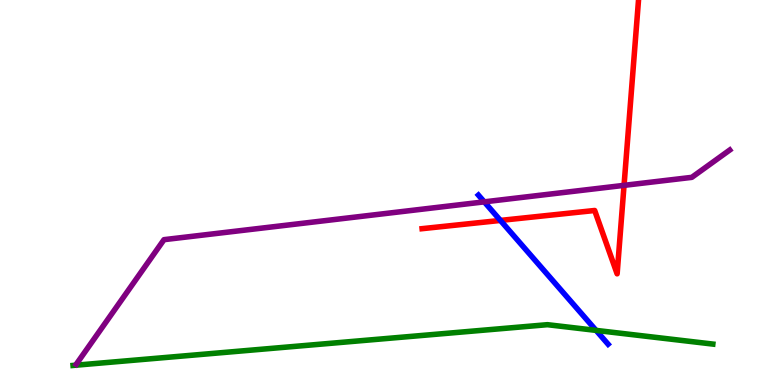[{'lines': ['blue', 'red'], 'intersections': [{'x': 6.46, 'y': 4.27}]}, {'lines': ['green', 'red'], 'intersections': []}, {'lines': ['purple', 'red'], 'intersections': [{'x': 8.05, 'y': 5.19}]}, {'lines': ['blue', 'green'], 'intersections': [{'x': 7.69, 'y': 1.42}]}, {'lines': ['blue', 'purple'], 'intersections': [{'x': 6.25, 'y': 4.76}]}, {'lines': ['green', 'purple'], 'intersections': []}]